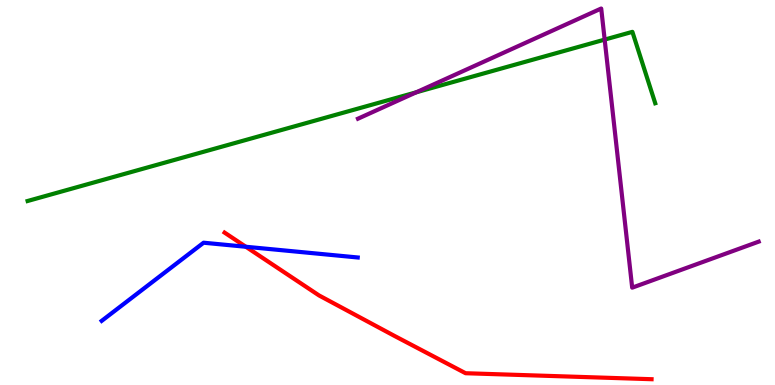[{'lines': ['blue', 'red'], 'intersections': [{'x': 3.17, 'y': 3.59}]}, {'lines': ['green', 'red'], 'intersections': []}, {'lines': ['purple', 'red'], 'intersections': []}, {'lines': ['blue', 'green'], 'intersections': []}, {'lines': ['blue', 'purple'], 'intersections': []}, {'lines': ['green', 'purple'], 'intersections': [{'x': 5.37, 'y': 7.6}, {'x': 7.8, 'y': 8.97}]}]